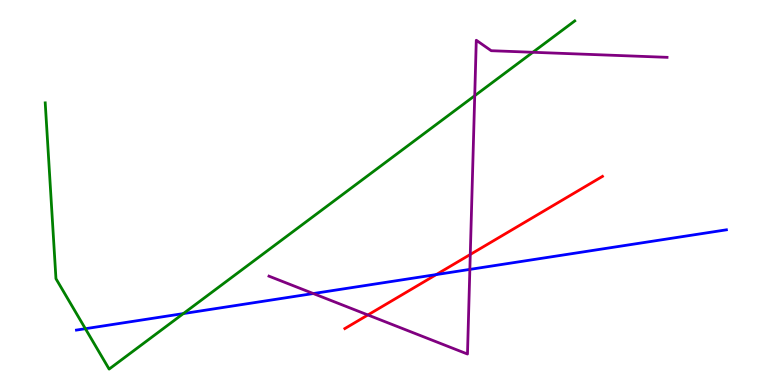[{'lines': ['blue', 'red'], 'intersections': [{'x': 5.63, 'y': 2.87}]}, {'lines': ['green', 'red'], 'intersections': []}, {'lines': ['purple', 'red'], 'intersections': [{'x': 4.75, 'y': 1.82}, {'x': 6.07, 'y': 3.39}]}, {'lines': ['blue', 'green'], 'intersections': [{'x': 1.1, 'y': 1.46}, {'x': 2.37, 'y': 1.85}]}, {'lines': ['blue', 'purple'], 'intersections': [{'x': 4.04, 'y': 2.38}, {'x': 6.06, 'y': 3.0}]}, {'lines': ['green', 'purple'], 'intersections': [{'x': 6.13, 'y': 7.51}, {'x': 6.88, 'y': 8.64}]}]